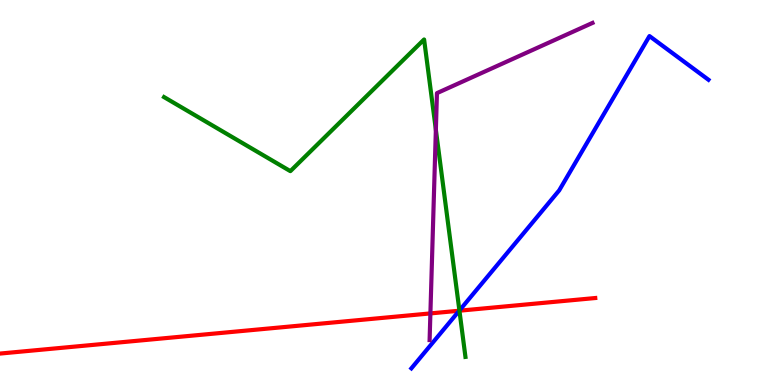[{'lines': ['blue', 'red'], 'intersections': [{'x': 5.93, 'y': 1.93}]}, {'lines': ['green', 'red'], 'intersections': [{'x': 5.93, 'y': 1.93}]}, {'lines': ['purple', 'red'], 'intersections': [{'x': 5.55, 'y': 1.86}]}, {'lines': ['blue', 'green'], 'intersections': [{'x': 5.93, 'y': 1.93}]}, {'lines': ['blue', 'purple'], 'intersections': []}, {'lines': ['green', 'purple'], 'intersections': [{'x': 5.62, 'y': 6.63}]}]